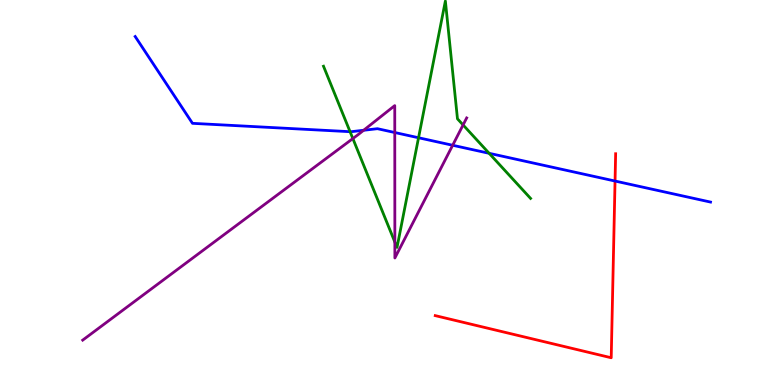[{'lines': ['blue', 'red'], 'intersections': [{'x': 7.94, 'y': 5.3}]}, {'lines': ['green', 'red'], 'intersections': []}, {'lines': ['purple', 'red'], 'intersections': []}, {'lines': ['blue', 'green'], 'intersections': [{'x': 4.52, 'y': 6.58}, {'x': 5.4, 'y': 6.42}, {'x': 6.31, 'y': 6.02}]}, {'lines': ['blue', 'purple'], 'intersections': [{'x': 4.69, 'y': 6.62}, {'x': 5.09, 'y': 6.56}, {'x': 5.84, 'y': 6.23}]}, {'lines': ['green', 'purple'], 'intersections': [{'x': 4.55, 'y': 6.4}, {'x': 5.09, 'y': 3.71}, {'x': 5.98, 'y': 6.75}]}]